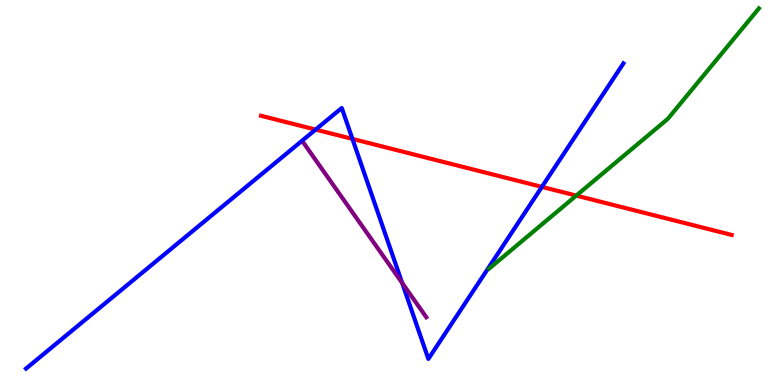[{'lines': ['blue', 'red'], 'intersections': [{'x': 4.07, 'y': 6.63}, {'x': 4.55, 'y': 6.39}, {'x': 6.99, 'y': 5.15}]}, {'lines': ['green', 'red'], 'intersections': [{'x': 7.44, 'y': 4.92}]}, {'lines': ['purple', 'red'], 'intersections': []}, {'lines': ['blue', 'green'], 'intersections': []}, {'lines': ['blue', 'purple'], 'intersections': [{'x': 5.19, 'y': 2.65}]}, {'lines': ['green', 'purple'], 'intersections': []}]